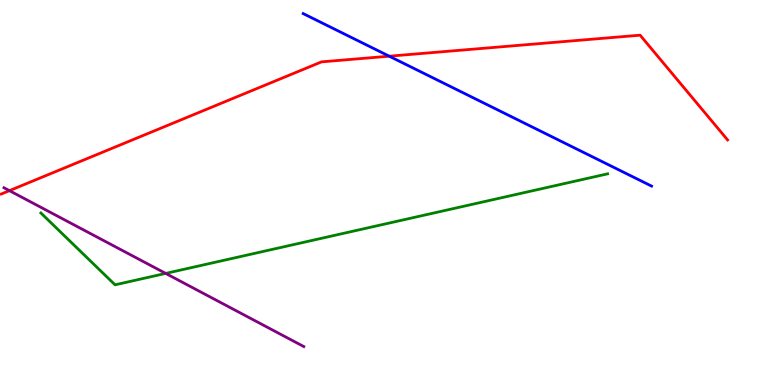[{'lines': ['blue', 'red'], 'intersections': [{'x': 5.02, 'y': 8.54}]}, {'lines': ['green', 'red'], 'intersections': []}, {'lines': ['purple', 'red'], 'intersections': [{'x': 0.122, 'y': 5.05}]}, {'lines': ['blue', 'green'], 'intersections': []}, {'lines': ['blue', 'purple'], 'intersections': []}, {'lines': ['green', 'purple'], 'intersections': [{'x': 2.14, 'y': 2.9}]}]